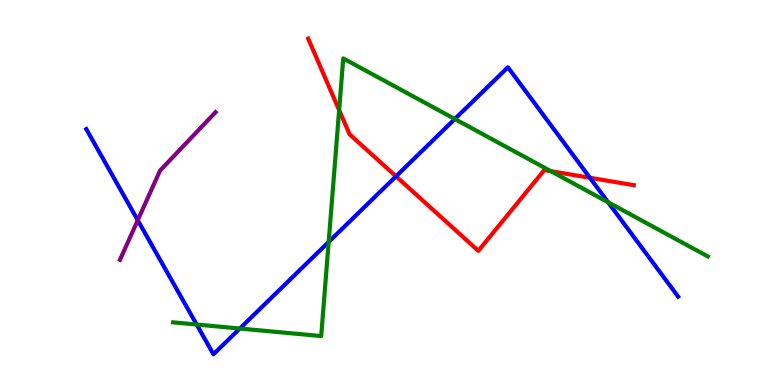[{'lines': ['blue', 'red'], 'intersections': [{'x': 5.11, 'y': 5.42}, {'x': 7.61, 'y': 5.38}]}, {'lines': ['green', 'red'], 'intersections': [{'x': 4.38, 'y': 7.14}, {'x': 7.11, 'y': 5.55}]}, {'lines': ['purple', 'red'], 'intersections': []}, {'lines': ['blue', 'green'], 'intersections': [{'x': 2.54, 'y': 1.57}, {'x': 3.09, 'y': 1.47}, {'x': 4.24, 'y': 3.72}, {'x': 5.87, 'y': 6.91}, {'x': 7.85, 'y': 4.75}]}, {'lines': ['blue', 'purple'], 'intersections': [{'x': 1.78, 'y': 4.28}]}, {'lines': ['green', 'purple'], 'intersections': []}]